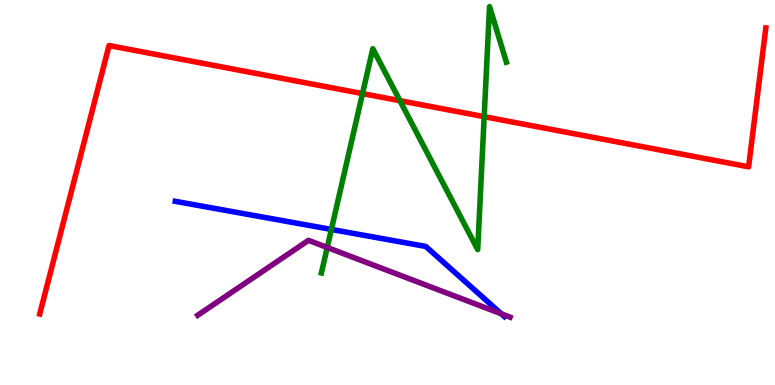[{'lines': ['blue', 'red'], 'intersections': []}, {'lines': ['green', 'red'], 'intersections': [{'x': 4.68, 'y': 7.57}, {'x': 5.16, 'y': 7.38}, {'x': 6.25, 'y': 6.97}]}, {'lines': ['purple', 'red'], 'intersections': []}, {'lines': ['blue', 'green'], 'intersections': [{'x': 4.28, 'y': 4.04}]}, {'lines': ['blue', 'purple'], 'intersections': [{'x': 6.47, 'y': 1.85}]}, {'lines': ['green', 'purple'], 'intersections': [{'x': 4.22, 'y': 3.57}]}]